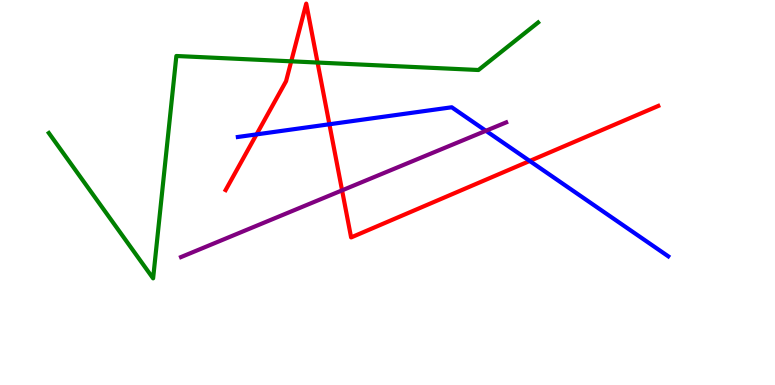[{'lines': ['blue', 'red'], 'intersections': [{'x': 3.31, 'y': 6.51}, {'x': 4.25, 'y': 6.77}, {'x': 6.84, 'y': 5.82}]}, {'lines': ['green', 'red'], 'intersections': [{'x': 3.76, 'y': 8.41}, {'x': 4.1, 'y': 8.38}]}, {'lines': ['purple', 'red'], 'intersections': [{'x': 4.41, 'y': 5.06}]}, {'lines': ['blue', 'green'], 'intersections': []}, {'lines': ['blue', 'purple'], 'intersections': [{'x': 6.27, 'y': 6.6}]}, {'lines': ['green', 'purple'], 'intersections': []}]